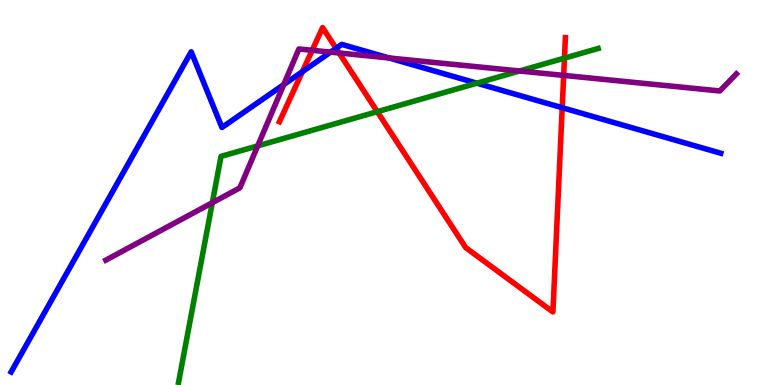[{'lines': ['blue', 'red'], 'intersections': [{'x': 3.9, 'y': 8.14}, {'x': 4.34, 'y': 8.75}, {'x': 7.25, 'y': 7.2}]}, {'lines': ['green', 'red'], 'intersections': [{'x': 4.87, 'y': 7.1}, {'x': 7.28, 'y': 8.49}]}, {'lines': ['purple', 'red'], 'intersections': [{'x': 4.03, 'y': 8.69}, {'x': 4.38, 'y': 8.62}, {'x': 7.27, 'y': 8.04}]}, {'lines': ['blue', 'green'], 'intersections': [{'x': 6.15, 'y': 7.84}]}, {'lines': ['blue', 'purple'], 'intersections': [{'x': 3.66, 'y': 7.8}, {'x': 4.27, 'y': 8.65}, {'x': 5.02, 'y': 8.49}]}, {'lines': ['green', 'purple'], 'intersections': [{'x': 2.74, 'y': 4.73}, {'x': 3.33, 'y': 6.21}, {'x': 6.7, 'y': 8.16}]}]